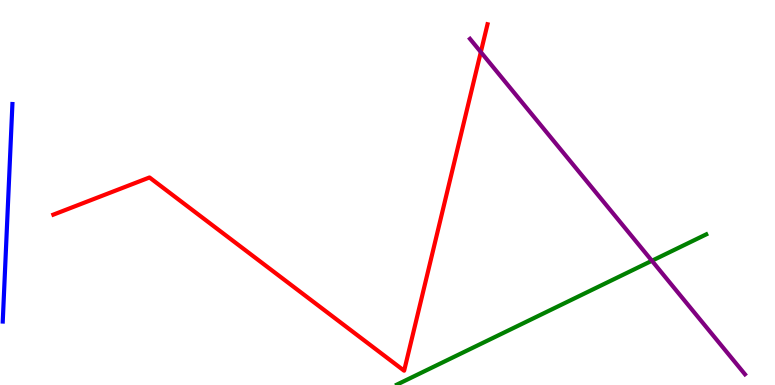[{'lines': ['blue', 'red'], 'intersections': []}, {'lines': ['green', 'red'], 'intersections': []}, {'lines': ['purple', 'red'], 'intersections': [{'x': 6.2, 'y': 8.65}]}, {'lines': ['blue', 'green'], 'intersections': []}, {'lines': ['blue', 'purple'], 'intersections': []}, {'lines': ['green', 'purple'], 'intersections': [{'x': 8.41, 'y': 3.23}]}]